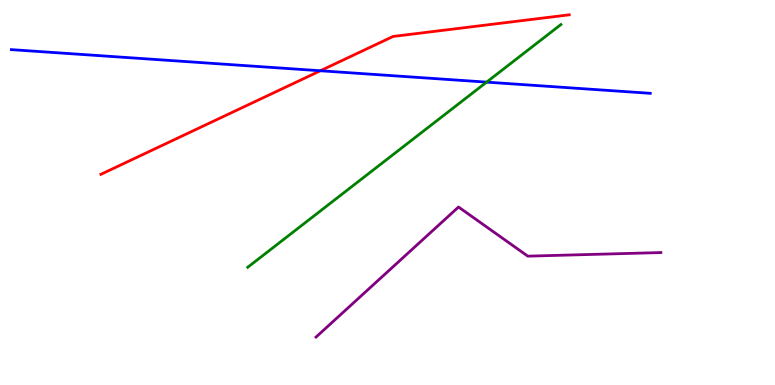[{'lines': ['blue', 'red'], 'intersections': [{'x': 4.13, 'y': 8.16}]}, {'lines': ['green', 'red'], 'intersections': []}, {'lines': ['purple', 'red'], 'intersections': []}, {'lines': ['blue', 'green'], 'intersections': [{'x': 6.28, 'y': 7.87}]}, {'lines': ['blue', 'purple'], 'intersections': []}, {'lines': ['green', 'purple'], 'intersections': []}]